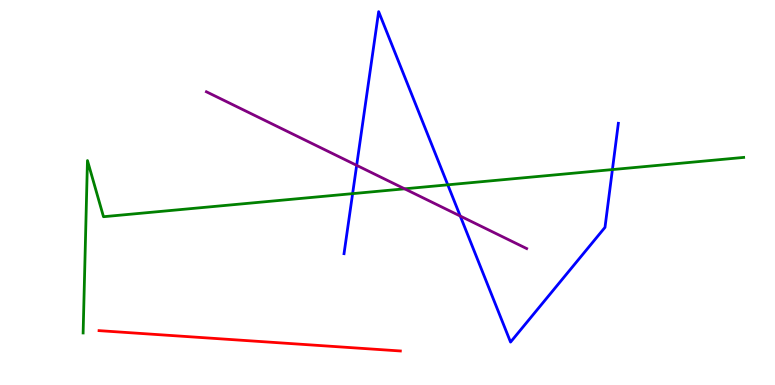[{'lines': ['blue', 'red'], 'intersections': []}, {'lines': ['green', 'red'], 'intersections': []}, {'lines': ['purple', 'red'], 'intersections': []}, {'lines': ['blue', 'green'], 'intersections': [{'x': 4.55, 'y': 4.97}, {'x': 5.78, 'y': 5.2}, {'x': 7.9, 'y': 5.6}]}, {'lines': ['blue', 'purple'], 'intersections': [{'x': 4.6, 'y': 5.71}, {'x': 5.94, 'y': 4.39}]}, {'lines': ['green', 'purple'], 'intersections': [{'x': 5.22, 'y': 5.1}]}]